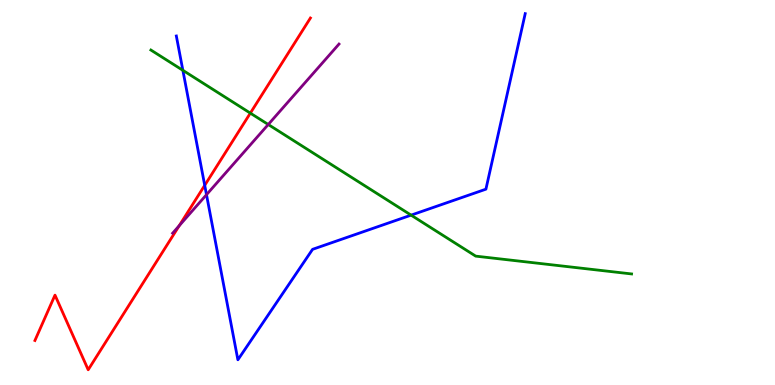[{'lines': ['blue', 'red'], 'intersections': [{'x': 2.64, 'y': 5.19}]}, {'lines': ['green', 'red'], 'intersections': [{'x': 3.23, 'y': 7.06}]}, {'lines': ['purple', 'red'], 'intersections': [{'x': 2.31, 'y': 4.14}]}, {'lines': ['blue', 'green'], 'intersections': [{'x': 2.36, 'y': 8.17}, {'x': 5.3, 'y': 4.41}]}, {'lines': ['blue', 'purple'], 'intersections': [{'x': 2.66, 'y': 4.94}]}, {'lines': ['green', 'purple'], 'intersections': [{'x': 3.46, 'y': 6.77}]}]